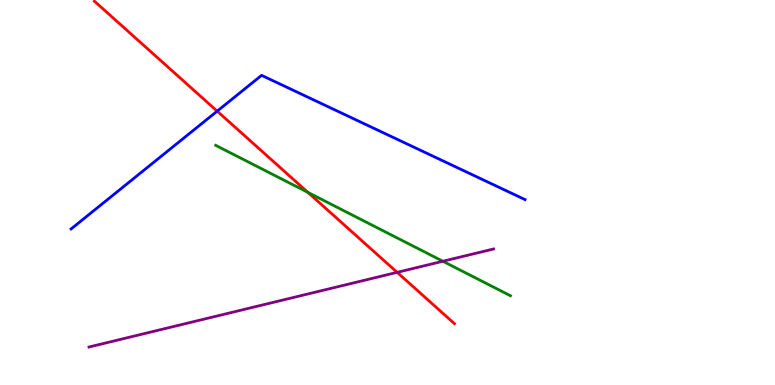[{'lines': ['blue', 'red'], 'intersections': [{'x': 2.8, 'y': 7.11}]}, {'lines': ['green', 'red'], 'intersections': [{'x': 3.97, 'y': 5.0}]}, {'lines': ['purple', 'red'], 'intersections': [{'x': 5.12, 'y': 2.93}]}, {'lines': ['blue', 'green'], 'intersections': []}, {'lines': ['blue', 'purple'], 'intersections': []}, {'lines': ['green', 'purple'], 'intersections': [{'x': 5.71, 'y': 3.21}]}]